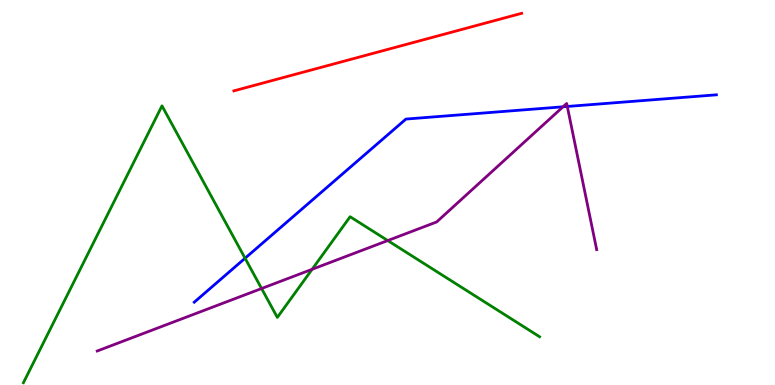[{'lines': ['blue', 'red'], 'intersections': []}, {'lines': ['green', 'red'], 'intersections': []}, {'lines': ['purple', 'red'], 'intersections': []}, {'lines': ['blue', 'green'], 'intersections': [{'x': 3.16, 'y': 3.29}]}, {'lines': ['blue', 'purple'], 'intersections': [{'x': 7.27, 'y': 7.23}, {'x': 7.32, 'y': 7.23}]}, {'lines': ['green', 'purple'], 'intersections': [{'x': 3.38, 'y': 2.51}, {'x': 4.03, 'y': 3.0}, {'x': 5.0, 'y': 3.75}]}]